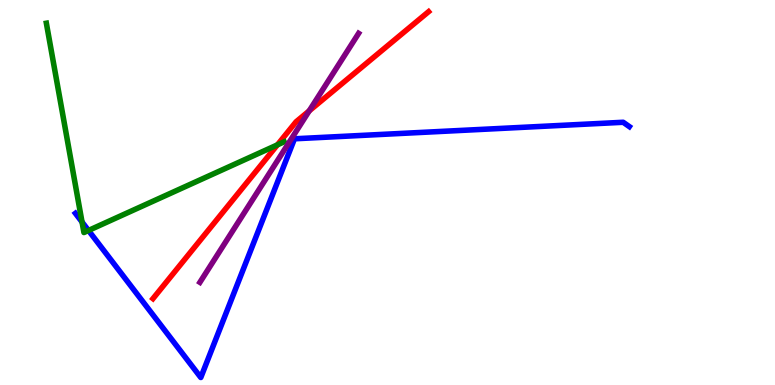[{'lines': ['blue', 'red'], 'intersections': []}, {'lines': ['green', 'red'], 'intersections': [{'x': 3.58, 'y': 6.24}]}, {'lines': ['purple', 'red'], 'intersections': [{'x': 3.99, 'y': 7.12}]}, {'lines': ['blue', 'green'], 'intersections': [{'x': 1.06, 'y': 4.23}, {'x': 1.14, 'y': 4.01}]}, {'lines': ['blue', 'purple'], 'intersections': []}, {'lines': ['green', 'purple'], 'intersections': []}]